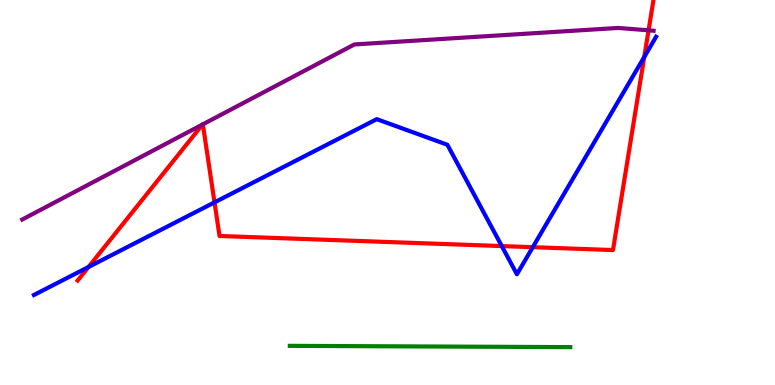[{'lines': ['blue', 'red'], 'intersections': [{'x': 1.14, 'y': 3.07}, {'x': 2.77, 'y': 4.74}, {'x': 6.47, 'y': 3.61}, {'x': 6.87, 'y': 3.58}, {'x': 8.31, 'y': 8.52}]}, {'lines': ['green', 'red'], 'intersections': []}, {'lines': ['purple', 'red'], 'intersections': [{'x': 2.61, 'y': 6.77}, {'x': 2.62, 'y': 6.77}, {'x': 8.37, 'y': 9.21}]}, {'lines': ['blue', 'green'], 'intersections': []}, {'lines': ['blue', 'purple'], 'intersections': []}, {'lines': ['green', 'purple'], 'intersections': []}]